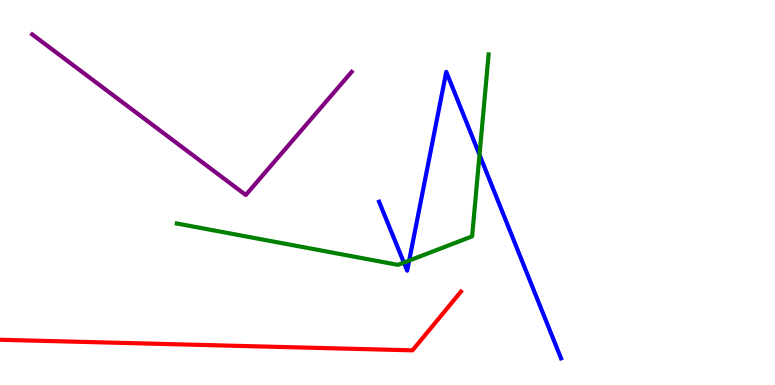[{'lines': ['blue', 'red'], 'intersections': []}, {'lines': ['green', 'red'], 'intersections': []}, {'lines': ['purple', 'red'], 'intersections': []}, {'lines': ['blue', 'green'], 'intersections': [{'x': 5.21, 'y': 3.18}, {'x': 5.28, 'y': 3.23}, {'x': 6.19, 'y': 5.98}]}, {'lines': ['blue', 'purple'], 'intersections': []}, {'lines': ['green', 'purple'], 'intersections': []}]